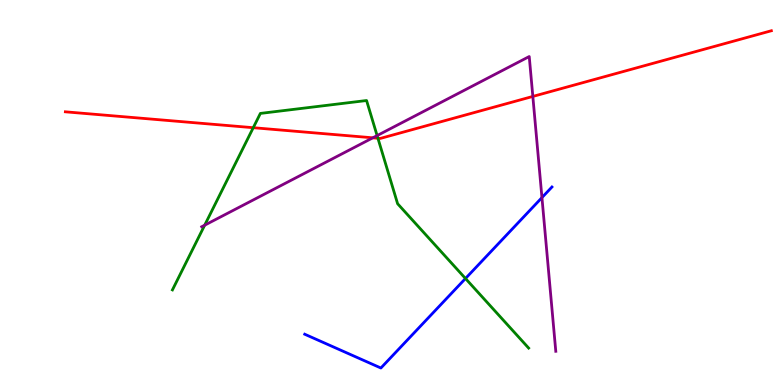[{'lines': ['blue', 'red'], 'intersections': []}, {'lines': ['green', 'red'], 'intersections': [{'x': 3.27, 'y': 6.68}, {'x': 4.88, 'y': 6.41}]}, {'lines': ['purple', 'red'], 'intersections': [{'x': 4.81, 'y': 6.42}, {'x': 6.88, 'y': 7.5}]}, {'lines': ['blue', 'green'], 'intersections': [{'x': 6.01, 'y': 2.77}]}, {'lines': ['blue', 'purple'], 'intersections': [{'x': 6.99, 'y': 4.87}]}, {'lines': ['green', 'purple'], 'intersections': [{'x': 2.64, 'y': 4.15}, {'x': 4.87, 'y': 6.48}]}]